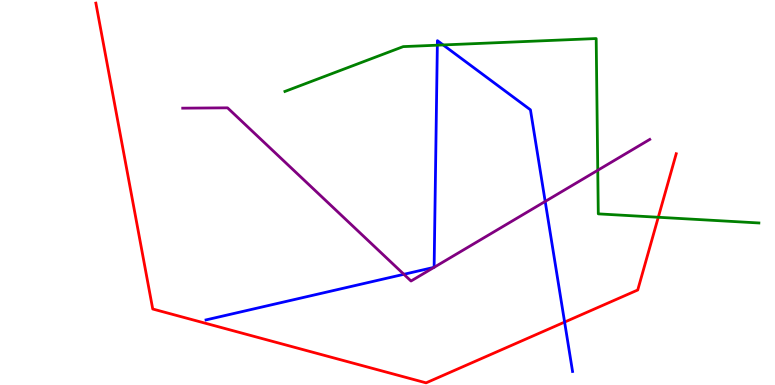[{'lines': ['blue', 'red'], 'intersections': [{'x': 7.29, 'y': 1.63}]}, {'lines': ['green', 'red'], 'intersections': [{'x': 8.49, 'y': 4.36}]}, {'lines': ['purple', 'red'], 'intersections': []}, {'lines': ['blue', 'green'], 'intersections': [{'x': 5.64, 'y': 8.83}, {'x': 5.72, 'y': 8.83}]}, {'lines': ['blue', 'purple'], 'intersections': [{'x': 5.21, 'y': 2.88}, {'x': 5.6, 'y': 3.06}, {'x': 5.6, 'y': 3.06}, {'x': 7.03, 'y': 4.77}]}, {'lines': ['green', 'purple'], 'intersections': [{'x': 7.71, 'y': 5.58}]}]